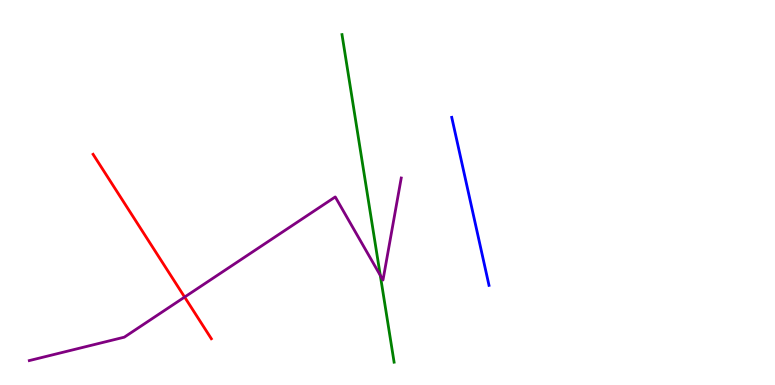[{'lines': ['blue', 'red'], 'intersections': []}, {'lines': ['green', 'red'], 'intersections': []}, {'lines': ['purple', 'red'], 'intersections': [{'x': 2.38, 'y': 2.28}]}, {'lines': ['blue', 'green'], 'intersections': []}, {'lines': ['blue', 'purple'], 'intersections': []}, {'lines': ['green', 'purple'], 'intersections': [{'x': 4.91, 'y': 2.85}]}]